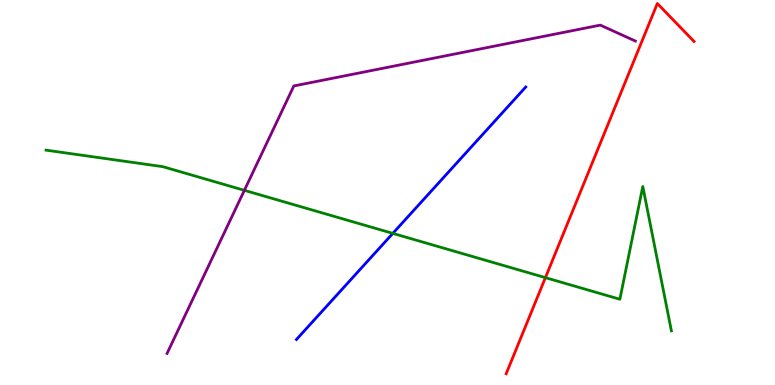[{'lines': ['blue', 'red'], 'intersections': []}, {'lines': ['green', 'red'], 'intersections': [{'x': 7.04, 'y': 2.79}]}, {'lines': ['purple', 'red'], 'intersections': []}, {'lines': ['blue', 'green'], 'intersections': [{'x': 5.07, 'y': 3.94}]}, {'lines': ['blue', 'purple'], 'intersections': []}, {'lines': ['green', 'purple'], 'intersections': [{'x': 3.15, 'y': 5.06}]}]